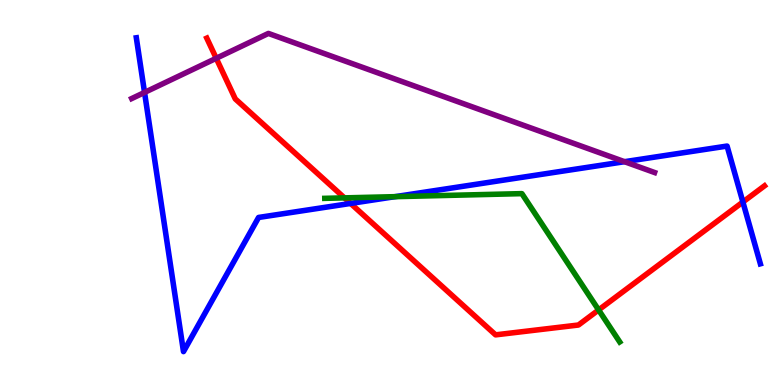[{'lines': ['blue', 'red'], 'intersections': [{'x': 4.52, 'y': 4.72}, {'x': 9.59, 'y': 4.75}]}, {'lines': ['green', 'red'], 'intersections': [{'x': 4.44, 'y': 4.86}, {'x': 7.72, 'y': 1.95}]}, {'lines': ['purple', 'red'], 'intersections': [{'x': 2.79, 'y': 8.49}]}, {'lines': ['blue', 'green'], 'intersections': [{'x': 5.1, 'y': 4.89}]}, {'lines': ['blue', 'purple'], 'intersections': [{'x': 1.87, 'y': 7.6}, {'x': 8.06, 'y': 5.8}]}, {'lines': ['green', 'purple'], 'intersections': []}]